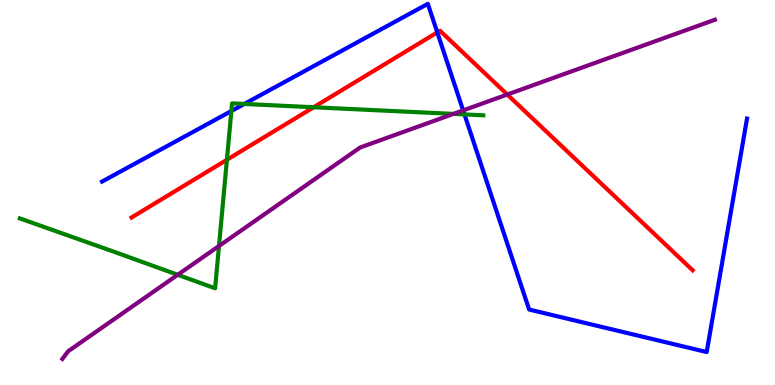[{'lines': ['blue', 'red'], 'intersections': [{'x': 5.64, 'y': 9.16}]}, {'lines': ['green', 'red'], 'intersections': [{'x': 2.93, 'y': 5.85}, {'x': 4.05, 'y': 7.21}]}, {'lines': ['purple', 'red'], 'intersections': [{'x': 6.55, 'y': 7.54}]}, {'lines': ['blue', 'green'], 'intersections': [{'x': 2.99, 'y': 7.12}, {'x': 3.15, 'y': 7.3}, {'x': 5.99, 'y': 7.03}]}, {'lines': ['blue', 'purple'], 'intersections': [{'x': 5.98, 'y': 7.13}]}, {'lines': ['green', 'purple'], 'intersections': [{'x': 2.29, 'y': 2.86}, {'x': 2.83, 'y': 3.61}, {'x': 5.85, 'y': 7.04}]}]